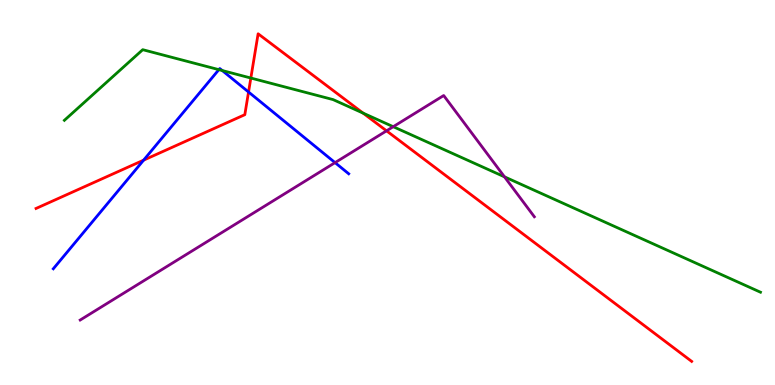[{'lines': ['blue', 'red'], 'intersections': [{'x': 1.85, 'y': 5.84}, {'x': 3.21, 'y': 7.61}]}, {'lines': ['green', 'red'], 'intersections': [{'x': 3.24, 'y': 7.97}, {'x': 4.69, 'y': 7.06}]}, {'lines': ['purple', 'red'], 'intersections': [{'x': 4.99, 'y': 6.6}]}, {'lines': ['blue', 'green'], 'intersections': [{'x': 2.82, 'y': 8.19}, {'x': 2.87, 'y': 8.17}]}, {'lines': ['blue', 'purple'], 'intersections': [{'x': 4.32, 'y': 5.78}]}, {'lines': ['green', 'purple'], 'intersections': [{'x': 5.07, 'y': 6.71}, {'x': 6.51, 'y': 5.41}]}]